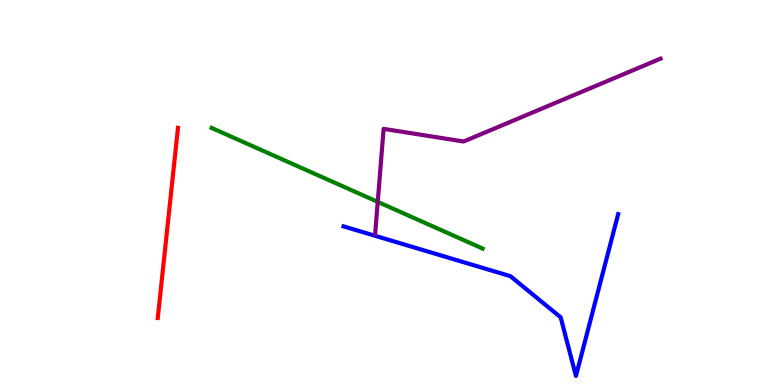[{'lines': ['blue', 'red'], 'intersections': []}, {'lines': ['green', 'red'], 'intersections': []}, {'lines': ['purple', 'red'], 'intersections': []}, {'lines': ['blue', 'green'], 'intersections': []}, {'lines': ['blue', 'purple'], 'intersections': []}, {'lines': ['green', 'purple'], 'intersections': [{'x': 4.87, 'y': 4.76}]}]